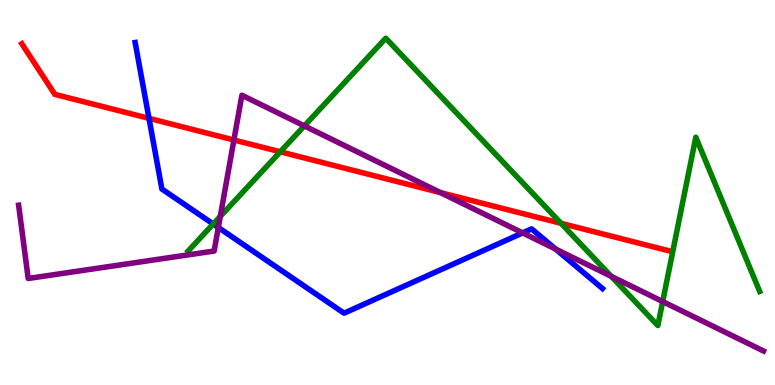[{'lines': ['blue', 'red'], 'intersections': [{'x': 1.92, 'y': 6.93}]}, {'lines': ['green', 'red'], 'intersections': [{'x': 3.62, 'y': 6.06}, {'x': 7.24, 'y': 4.2}]}, {'lines': ['purple', 'red'], 'intersections': [{'x': 3.02, 'y': 6.36}, {'x': 5.68, 'y': 5.0}]}, {'lines': ['blue', 'green'], 'intersections': [{'x': 2.75, 'y': 4.18}]}, {'lines': ['blue', 'purple'], 'intersections': [{'x': 2.82, 'y': 4.09}, {'x': 6.74, 'y': 3.95}, {'x': 7.17, 'y': 3.53}]}, {'lines': ['green', 'purple'], 'intersections': [{'x': 2.84, 'y': 4.38}, {'x': 3.93, 'y': 6.73}, {'x': 7.89, 'y': 2.82}, {'x': 8.55, 'y': 2.17}]}]